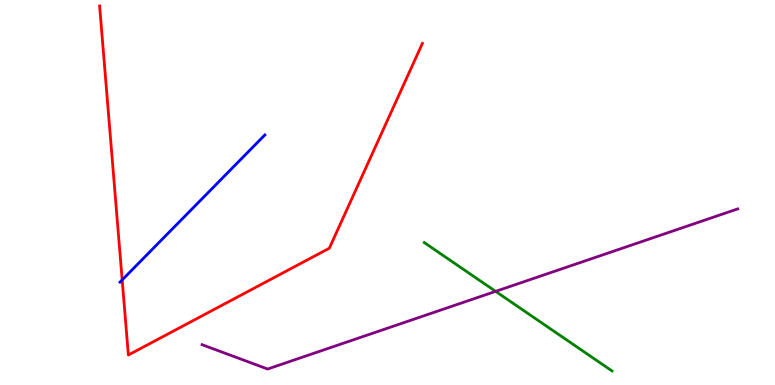[{'lines': ['blue', 'red'], 'intersections': [{'x': 1.58, 'y': 2.73}]}, {'lines': ['green', 'red'], 'intersections': []}, {'lines': ['purple', 'red'], 'intersections': []}, {'lines': ['blue', 'green'], 'intersections': []}, {'lines': ['blue', 'purple'], 'intersections': []}, {'lines': ['green', 'purple'], 'intersections': [{'x': 6.4, 'y': 2.43}]}]